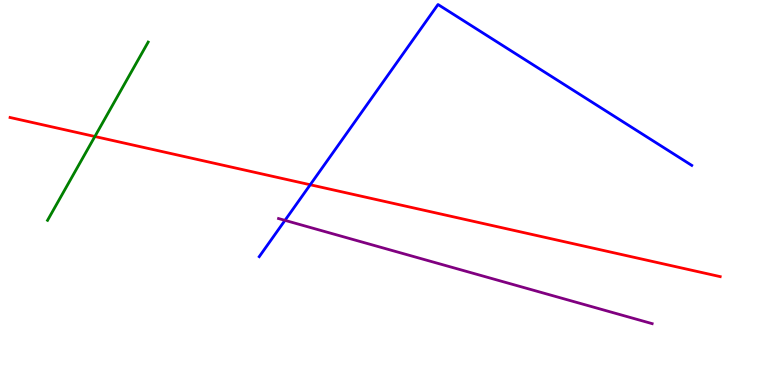[{'lines': ['blue', 'red'], 'intersections': [{'x': 4.0, 'y': 5.2}]}, {'lines': ['green', 'red'], 'intersections': [{'x': 1.22, 'y': 6.45}]}, {'lines': ['purple', 'red'], 'intersections': []}, {'lines': ['blue', 'green'], 'intersections': []}, {'lines': ['blue', 'purple'], 'intersections': [{'x': 3.68, 'y': 4.28}]}, {'lines': ['green', 'purple'], 'intersections': []}]